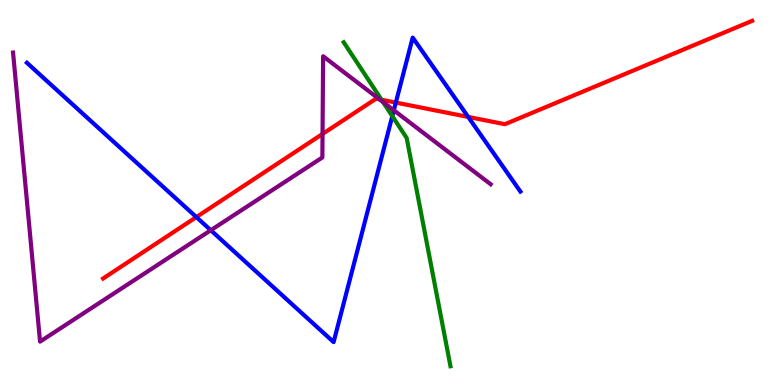[{'lines': ['blue', 'red'], 'intersections': [{'x': 2.53, 'y': 4.36}, {'x': 5.11, 'y': 7.34}, {'x': 6.04, 'y': 6.96}]}, {'lines': ['green', 'red'], 'intersections': [{'x': 4.92, 'y': 7.41}]}, {'lines': ['purple', 'red'], 'intersections': [{'x': 4.16, 'y': 6.52}, {'x': 4.9, 'y': 7.42}]}, {'lines': ['blue', 'green'], 'intersections': [{'x': 5.06, 'y': 6.98}]}, {'lines': ['blue', 'purple'], 'intersections': [{'x': 2.72, 'y': 4.02}, {'x': 5.08, 'y': 7.14}]}, {'lines': ['green', 'purple'], 'intersections': [{'x': 4.94, 'y': 7.35}]}]